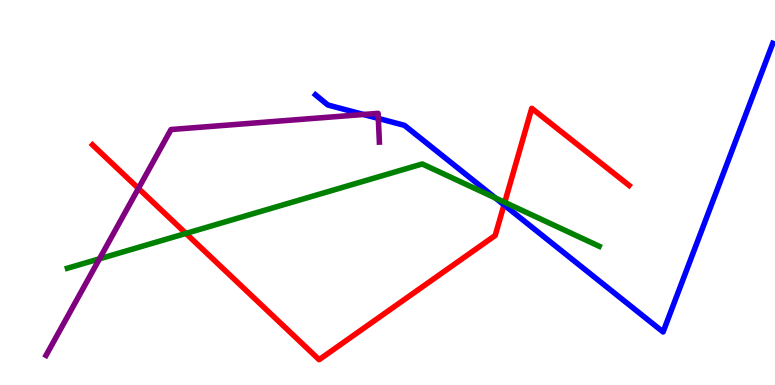[{'lines': ['blue', 'red'], 'intersections': [{'x': 6.5, 'y': 4.68}]}, {'lines': ['green', 'red'], 'intersections': [{'x': 2.4, 'y': 3.94}, {'x': 6.51, 'y': 4.74}]}, {'lines': ['purple', 'red'], 'intersections': [{'x': 1.79, 'y': 5.11}]}, {'lines': ['blue', 'green'], 'intersections': [{'x': 6.39, 'y': 4.86}]}, {'lines': ['blue', 'purple'], 'intersections': [{'x': 4.69, 'y': 7.03}, {'x': 4.88, 'y': 6.92}]}, {'lines': ['green', 'purple'], 'intersections': [{'x': 1.28, 'y': 3.28}]}]